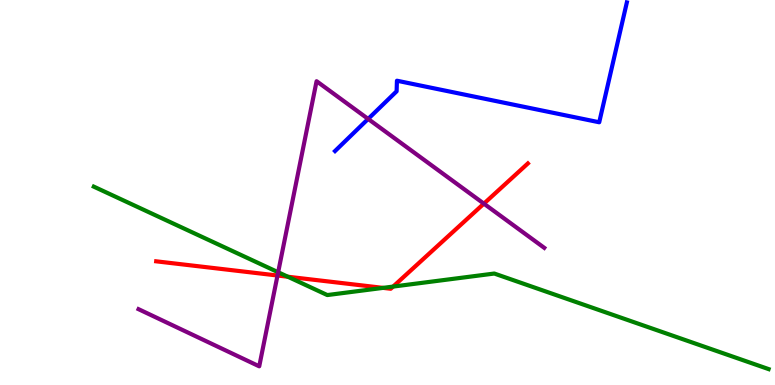[{'lines': ['blue', 'red'], 'intersections': []}, {'lines': ['green', 'red'], 'intersections': [{'x': 3.71, 'y': 2.81}, {'x': 4.94, 'y': 2.52}, {'x': 5.07, 'y': 2.56}]}, {'lines': ['purple', 'red'], 'intersections': [{'x': 3.58, 'y': 2.84}, {'x': 6.24, 'y': 4.71}]}, {'lines': ['blue', 'green'], 'intersections': []}, {'lines': ['blue', 'purple'], 'intersections': [{'x': 4.75, 'y': 6.91}]}, {'lines': ['green', 'purple'], 'intersections': [{'x': 3.59, 'y': 2.93}]}]